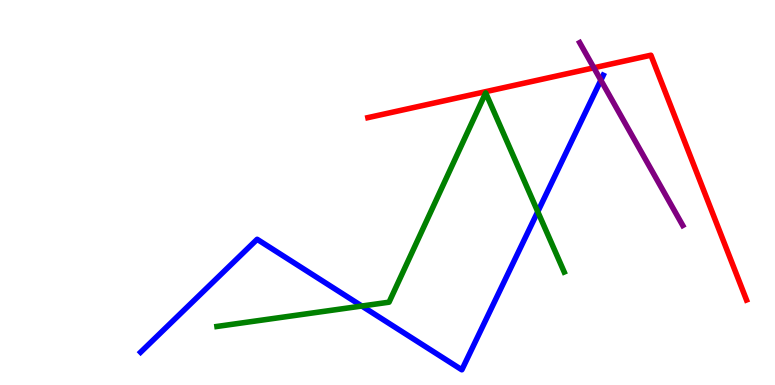[{'lines': ['blue', 'red'], 'intersections': []}, {'lines': ['green', 'red'], 'intersections': []}, {'lines': ['purple', 'red'], 'intersections': [{'x': 7.66, 'y': 8.24}]}, {'lines': ['blue', 'green'], 'intersections': [{'x': 4.67, 'y': 2.05}, {'x': 6.94, 'y': 4.5}]}, {'lines': ['blue', 'purple'], 'intersections': [{'x': 7.75, 'y': 7.92}]}, {'lines': ['green', 'purple'], 'intersections': []}]